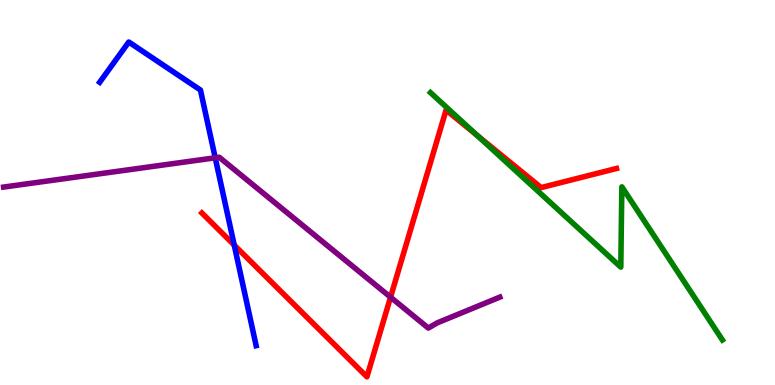[{'lines': ['blue', 'red'], 'intersections': [{'x': 3.02, 'y': 3.63}]}, {'lines': ['green', 'red'], 'intersections': [{'x': 6.16, 'y': 6.48}]}, {'lines': ['purple', 'red'], 'intersections': [{'x': 5.04, 'y': 2.28}]}, {'lines': ['blue', 'green'], 'intersections': []}, {'lines': ['blue', 'purple'], 'intersections': [{'x': 2.78, 'y': 5.9}]}, {'lines': ['green', 'purple'], 'intersections': []}]